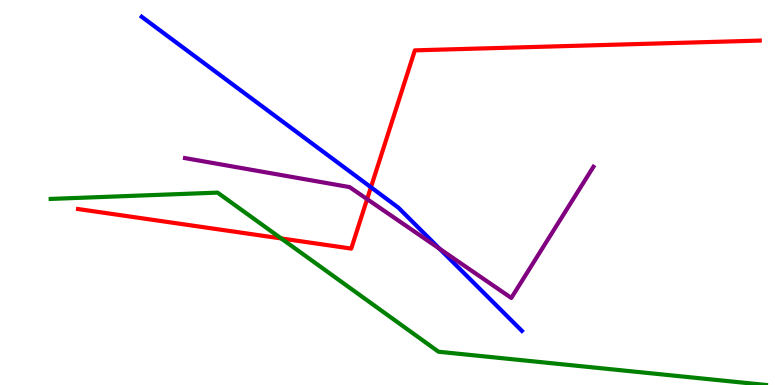[{'lines': ['blue', 'red'], 'intersections': [{'x': 4.79, 'y': 5.14}]}, {'lines': ['green', 'red'], 'intersections': [{'x': 3.63, 'y': 3.81}]}, {'lines': ['purple', 'red'], 'intersections': [{'x': 4.74, 'y': 4.83}]}, {'lines': ['blue', 'green'], 'intersections': []}, {'lines': ['blue', 'purple'], 'intersections': [{'x': 5.67, 'y': 3.54}]}, {'lines': ['green', 'purple'], 'intersections': []}]